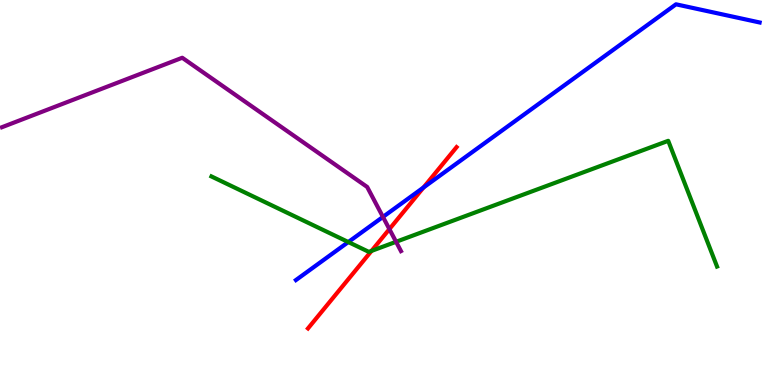[{'lines': ['blue', 'red'], 'intersections': [{'x': 5.46, 'y': 5.13}]}, {'lines': ['green', 'red'], 'intersections': [{'x': 4.79, 'y': 3.48}]}, {'lines': ['purple', 'red'], 'intersections': [{'x': 5.02, 'y': 4.05}]}, {'lines': ['blue', 'green'], 'intersections': [{'x': 4.49, 'y': 3.71}]}, {'lines': ['blue', 'purple'], 'intersections': [{'x': 4.94, 'y': 4.37}]}, {'lines': ['green', 'purple'], 'intersections': [{'x': 5.11, 'y': 3.72}]}]